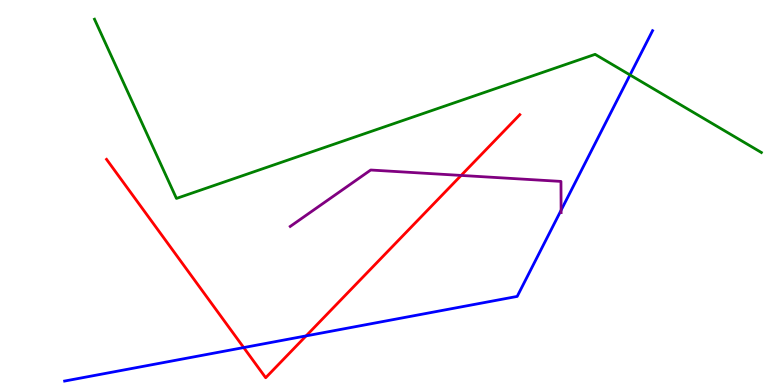[{'lines': ['blue', 'red'], 'intersections': [{'x': 3.14, 'y': 0.972}, {'x': 3.95, 'y': 1.28}]}, {'lines': ['green', 'red'], 'intersections': []}, {'lines': ['purple', 'red'], 'intersections': [{'x': 5.95, 'y': 5.44}]}, {'lines': ['blue', 'green'], 'intersections': [{'x': 8.13, 'y': 8.05}]}, {'lines': ['blue', 'purple'], 'intersections': [{'x': 7.24, 'y': 4.54}]}, {'lines': ['green', 'purple'], 'intersections': []}]